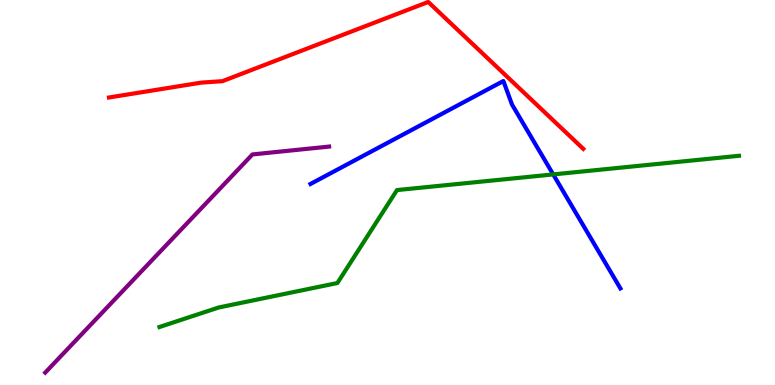[{'lines': ['blue', 'red'], 'intersections': []}, {'lines': ['green', 'red'], 'intersections': []}, {'lines': ['purple', 'red'], 'intersections': []}, {'lines': ['blue', 'green'], 'intersections': [{'x': 7.14, 'y': 5.47}]}, {'lines': ['blue', 'purple'], 'intersections': []}, {'lines': ['green', 'purple'], 'intersections': []}]